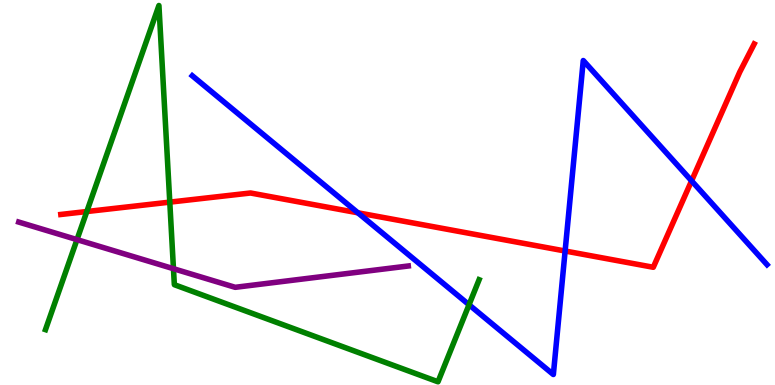[{'lines': ['blue', 'red'], 'intersections': [{'x': 4.62, 'y': 4.47}, {'x': 7.29, 'y': 3.48}, {'x': 8.92, 'y': 5.3}]}, {'lines': ['green', 'red'], 'intersections': [{'x': 1.12, 'y': 4.51}, {'x': 2.19, 'y': 4.75}]}, {'lines': ['purple', 'red'], 'intersections': []}, {'lines': ['blue', 'green'], 'intersections': [{'x': 6.05, 'y': 2.08}]}, {'lines': ['blue', 'purple'], 'intersections': []}, {'lines': ['green', 'purple'], 'intersections': [{'x': 0.993, 'y': 3.78}, {'x': 2.24, 'y': 3.02}]}]